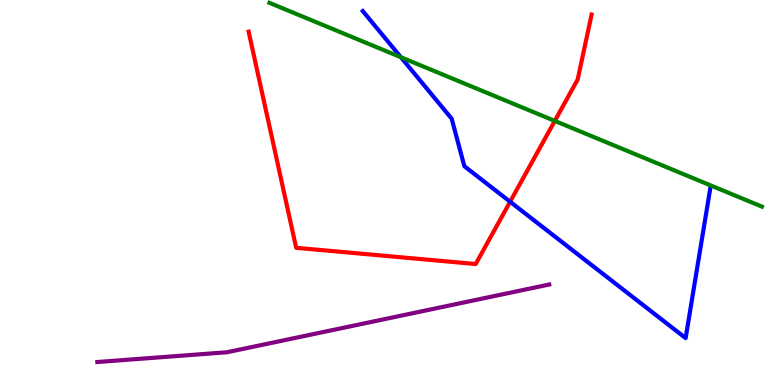[{'lines': ['blue', 'red'], 'intersections': [{'x': 6.58, 'y': 4.76}]}, {'lines': ['green', 'red'], 'intersections': [{'x': 7.16, 'y': 6.86}]}, {'lines': ['purple', 'red'], 'intersections': []}, {'lines': ['blue', 'green'], 'intersections': [{'x': 5.17, 'y': 8.51}]}, {'lines': ['blue', 'purple'], 'intersections': []}, {'lines': ['green', 'purple'], 'intersections': []}]